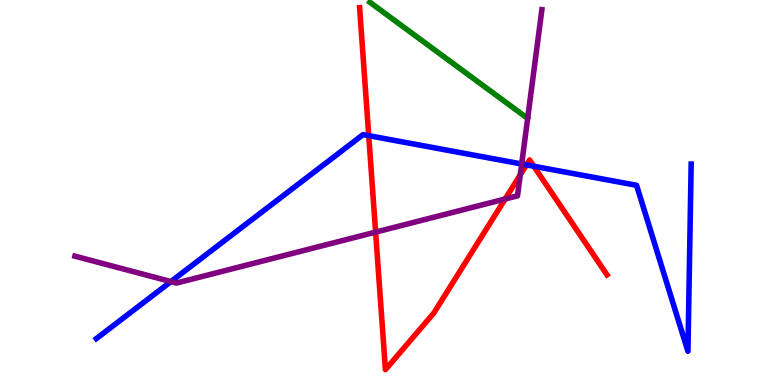[{'lines': ['blue', 'red'], 'intersections': [{'x': 4.76, 'y': 6.48}, {'x': 6.79, 'y': 5.72}, {'x': 6.89, 'y': 5.68}]}, {'lines': ['green', 'red'], 'intersections': []}, {'lines': ['purple', 'red'], 'intersections': [{'x': 4.85, 'y': 3.97}, {'x': 6.52, 'y': 4.83}, {'x': 6.71, 'y': 5.46}]}, {'lines': ['blue', 'green'], 'intersections': []}, {'lines': ['blue', 'purple'], 'intersections': [{'x': 2.21, 'y': 2.69}, {'x': 6.73, 'y': 5.74}]}, {'lines': ['green', 'purple'], 'intersections': []}]